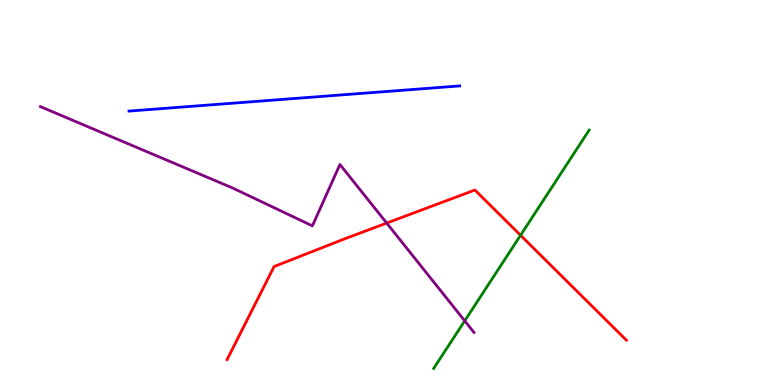[{'lines': ['blue', 'red'], 'intersections': []}, {'lines': ['green', 'red'], 'intersections': [{'x': 6.72, 'y': 3.89}]}, {'lines': ['purple', 'red'], 'intersections': [{'x': 4.99, 'y': 4.21}]}, {'lines': ['blue', 'green'], 'intersections': []}, {'lines': ['blue', 'purple'], 'intersections': []}, {'lines': ['green', 'purple'], 'intersections': [{'x': 6.0, 'y': 1.67}]}]